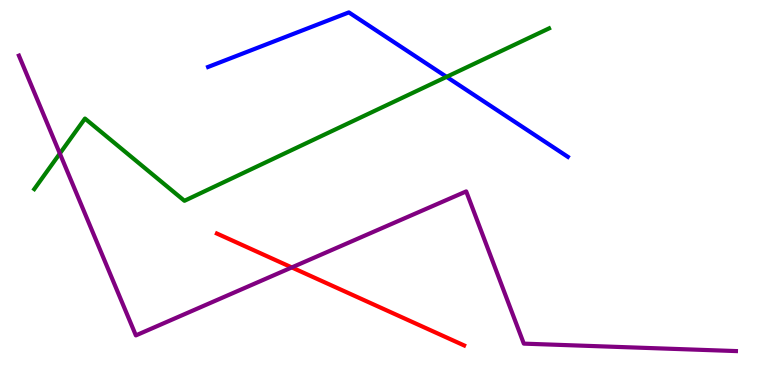[{'lines': ['blue', 'red'], 'intersections': []}, {'lines': ['green', 'red'], 'intersections': []}, {'lines': ['purple', 'red'], 'intersections': [{'x': 3.76, 'y': 3.05}]}, {'lines': ['blue', 'green'], 'intersections': [{'x': 5.76, 'y': 8.0}]}, {'lines': ['blue', 'purple'], 'intersections': []}, {'lines': ['green', 'purple'], 'intersections': [{'x': 0.772, 'y': 6.01}]}]